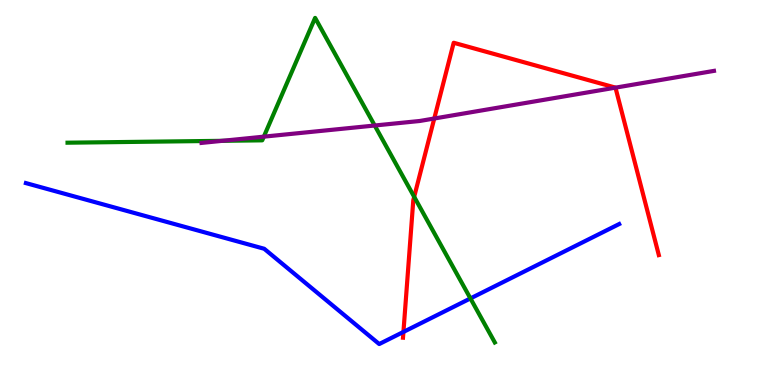[{'lines': ['blue', 'red'], 'intersections': [{'x': 5.21, 'y': 1.38}]}, {'lines': ['green', 'red'], 'intersections': [{'x': 5.34, 'y': 4.89}]}, {'lines': ['purple', 'red'], 'intersections': [{'x': 5.6, 'y': 6.92}, {'x': 7.94, 'y': 7.72}]}, {'lines': ['blue', 'green'], 'intersections': [{'x': 6.07, 'y': 2.25}]}, {'lines': ['blue', 'purple'], 'intersections': []}, {'lines': ['green', 'purple'], 'intersections': [{'x': 2.87, 'y': 6.34}, {'x': 3.4, 'y': 6.45}, {'x': 4.83, 'y': 6.74}]}]